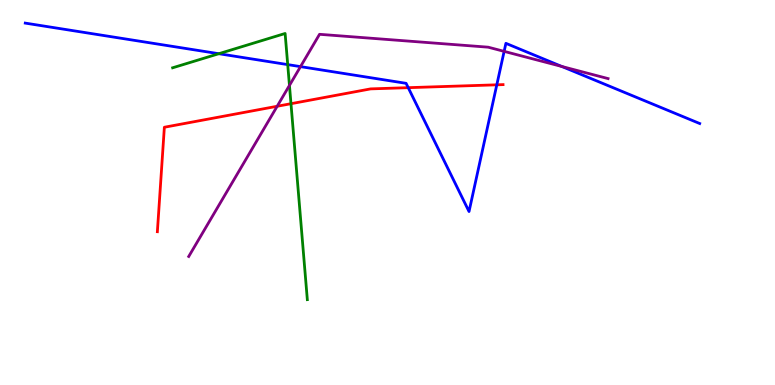[{'lines': ['blue', 'red'], 'intersections': [{'x': 5.27, 'y': 7.72}, {'x': 6.41, 'y': 7.8}]}, {'lines': ['green', 'red'], 'intersections': [{'x': 3.75, 'y': 7.31}]}, {'lines': ['purple', 'red'], 'intersections': [{'x': 3.58, 'y': 7.24}]}, {'lines': ['blue', 'green'], 'intersections': [{'x': 2.82, 'y': 8.6}, {'x': 3.71, 'y': 8.32}]}, {'lines': ['blue', 'purple'], 'intersections': [{'x': 3.88, 'y': 8.27}, {'x': 6.51, 'y': 8.67}, {'x': 7.25, 'y': 8.27}]}, {'lines': ['green', 'purple'], 'intersections': [{'x': 3.73, 'y': 7.78}]}]